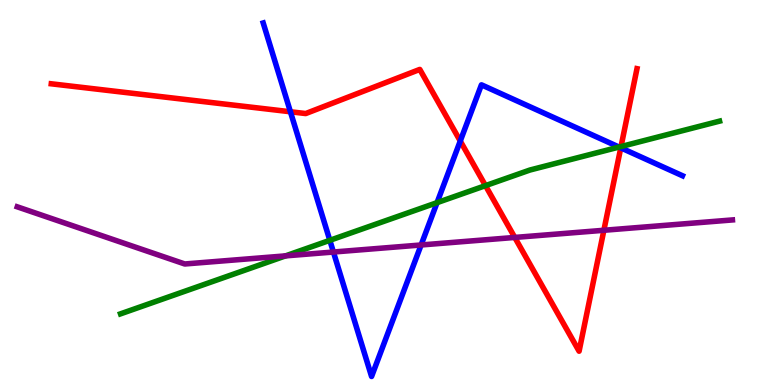[{'lines': ['blue', 'red'], 'intersections': [{'x': 3.75, 'y': 7.1}, {'x': 5.94, 'y': 6.34}, {'x': 8.01, 'y': 6.16}]}, {'lines': ['green', 'red'], 'intersections': [{'x': 6.26, 'y': 5.18}, {'x': 8.01, 'y': 6.19}]}, {'lines': ['purple', 'red'], 'intersections': [{'x': 6.64, 'y': 3.83}, {'x': 7.79, 'y': 4.02}]}, {'lines': ['blue', 'green'], 'intersections': [{'x': 4.26, 'y': 3.76}, {'x': 5.64, 'y': 4.74}, {'x': 7.99, 'y': 6.18}]}, {'lines': ['blue', 'purple'], 'intersections': [{'x': 4.3, 'y': 3.45}, {'x': 5.43, 'y': 3.64}]}, {'lines': ['green', 'purple'], 'intersections': [{'x': 3.68, 'y': 3.35}]}]